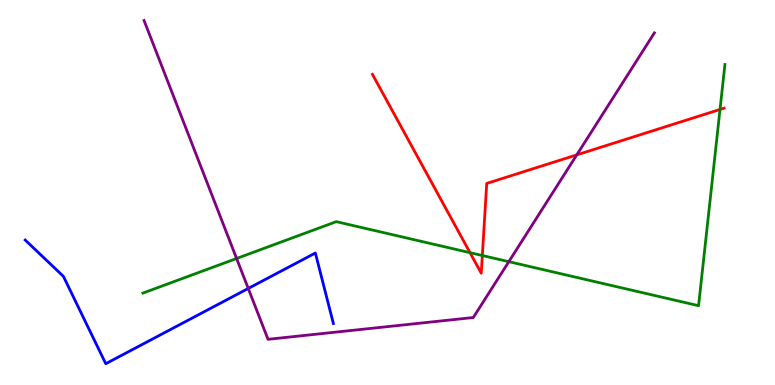[{'lines': ['blue', 'red'], 'intersections': []}, {'lines': ['green', 'red'], 'intersections': [{'x': 6.06, 'y': 3.44}, {'x': 6.22, 'y': 3.36}, {'x': 9.29, 'y': 7.16}]}, {'lines': ['purple', 'red'], 'intersections': [{'x': 7.44, 'y': 5.98}]}, {'lines': ['blue', 'green'], 'intersections': []}, {'lines': ['blue', 'purple'], 'intersections': [{'x': 3.2, 'y': 2.51}]}, {'lines': ['green', 'purple'], 'intersections': [{'x': 3.05, 'y': 3.29}, {'x': 6.57, 'y': 3.2}]}]